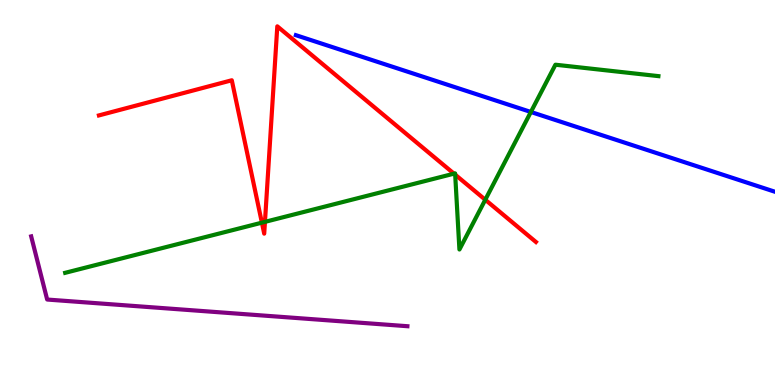[{'lines': ['blue', 'red'], 'intersections': []}, {'lines': ['green', 'red'], 'intersections': [{'x': 3.38, 'y': 4.22}, {'x': 3.42, 'y': 4.24}, {'x': 5.86, 'y': 5.49}, {'x': 5.87, 'y': 5.46}, {'x': 6.26, 'y': 4.81}]}, {'lines': ['purple', 'red'], 'intersections': []}, {'lines': ['blue', 'green'], 'intersections': [{'x': 6.85, 'y': 7.09}]}, {'lines': ['blue', 'purple'], 'intersections': []}, {'lines': ['green', 'purple'], 'intersections': []}]